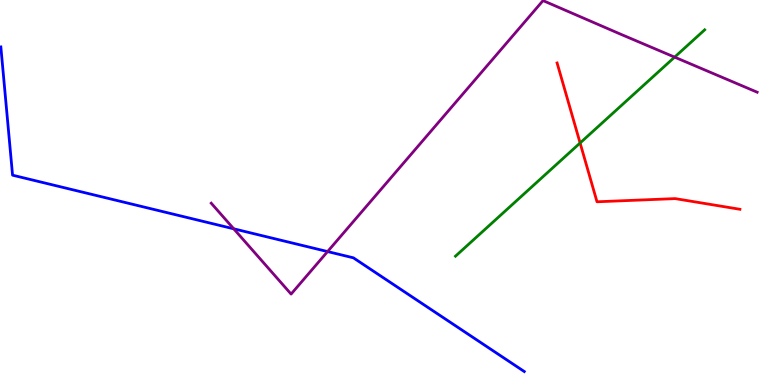[{'lines': ['blue', 'red'], 'intersections': []}, {'lines': ['green', 'red'], 'intersections': [{'x': 7.49, 'y': 6.29}]}, {'lines': ['purple', 'red'], 'intersections': []}, {'lines': ['blue', 'green'], 'intersections': []}, {'lines': ['blue', 'purple'], 'intersections': [{'x': 3.02, 'y': 4.06}, {'x': 4.23, 'y': 3.47}]}, {'lines': ['green', 'purple'], 'intersections': [{'x': 8.7, 'y': 8.52}]}]